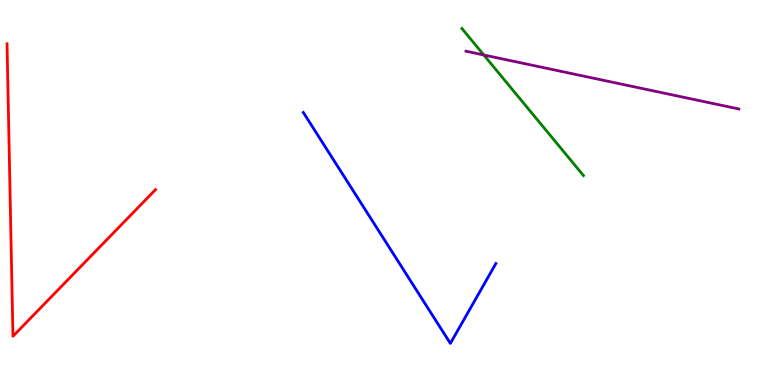[{'lines': ['blue', 'red'], 'intersections': []}, {'lines': ['green', 'red'], 'intersections': []}, {'lines': ['purple', 'red'], 'intersections': []}, {'lines': ['blue', 'green'], 'intersections': []}, {'lines': ['blue', 'purple'], 'intersections': []}, {'lines': ['green', 'purple'], 'intersections': [{'x': 6.24, 'y': 8.57}]}]